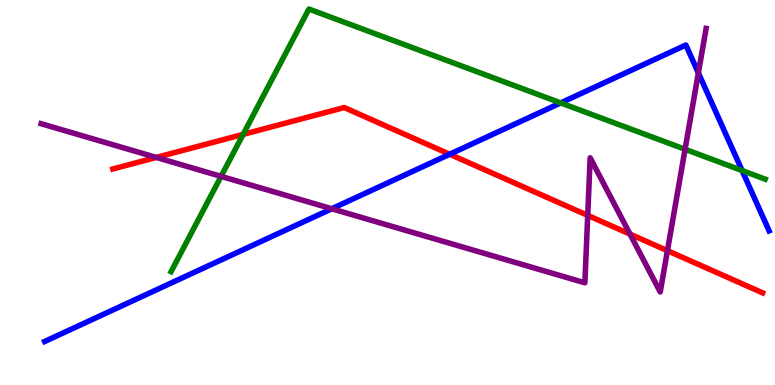[{'lines': ['blue', 'red'], 'intersections': [{'x': 5.8, 'y': 5.99}]}, {'lines': ['green', 'red'], 'intersections': [{'x': 3.14, 'y': 6.51}]}, {'lines': ['purple', 'red'], 'intersections': [{'x': 2.02, 'y': 5.91}, {'x': 7.58, 'y': 4.41}, {'x': 8.13, 'y': 3.92}, {'x': 8.61, 'y': 3.49}]}, {'lines': ['blue', 'green'], 'intersections': [{'x': 7.23, 'y': 7.33}, {'x': 9.58, 'y': 5.57}]}, {'lines': ['blue', 'purple'], 'intersections': [{'x': 4.28, 'y': 4.58}, {'x': 9.01, 'y': 8.11}]}, {'lines': ['green', 'purple'], 'intersections': [{'x': 2.85, 'y': 5.42}, {'x': 8.84, 'y': 6.12}]}]